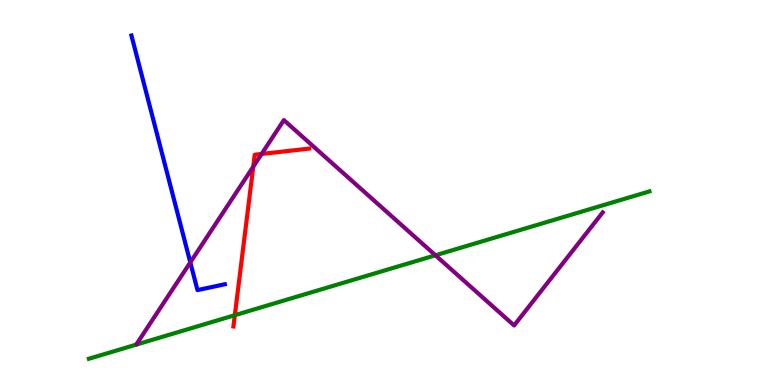[{'lines': ['blue', 'red'], 'intersections': []}, {'lines': ['green', 'red'], 'intersections': [{'x': 3.03, 'y': 1.81}]}, {'lines': ['purple', 'red'], 'intersections': [{'x': 3.27, 'y': 5.67}, {'x': 3.38, 'y': 6.0}]}, {'lines': ['blue', 'green'], 'intersections': []}, {'lines': ['blue', 'purple'], 'intersections': [{'x': 2.46, 'y': 3.18}]}, {'lines': ['green', 'purple'], 'intersections': [{'x': 5.62, 'y': 3.37}]}]